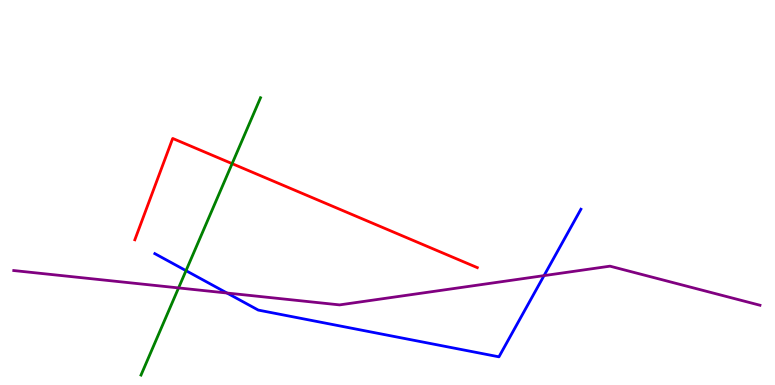[{'lines': ['blue', 'red'], 'intersections': []}, {'lines': ['green', 'red'], 'intersections': [{'x': 3.0, 'y': 5.75}]}, {'lines': ['purple', 'red'], 'intersections': []}, {'lines': ['blue', 'green'], 'intersections': [{'x': 2.4, 'y': 2.97}]}, {'lines': ['blue', 'purple'], 'intersections': [{'x': 2.93, 'y': 2.39}, {'x': 7.02, 'y': 2.84}]}, {'lines': ['green', 'purple'], 'intersections': [{'x': 2.3, 'y': 2.52}]}]